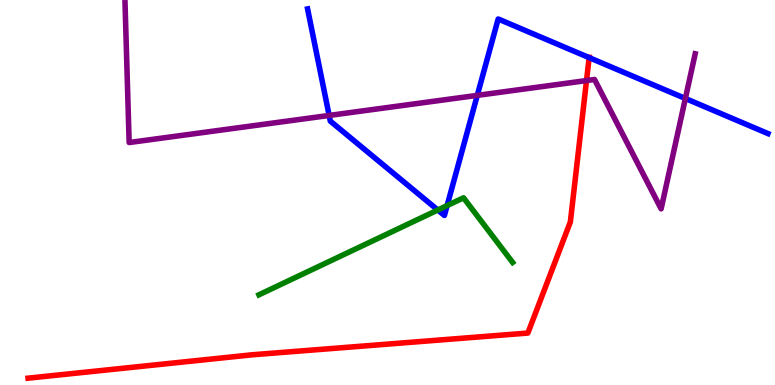[{'lines': ['blue', 'red'], 'intersections': [{'x': 7.6, 'y': 8.5}]}, {'lines': ['green', 'red'], 'intersections': []}, {'lines': ['purple', 'red'], 'intersections': [{'x': 7.57, 'y': 7.91}]}, {'lines': ['blue', 'green'], 'intersections': [{'x': 5.65, 'y': 4.55}, {'x': 5.77, 'y': 4.66}]}, {'lines': ['blue', 'purple'], 'intersections': [{'x': 4.25, 'y': 7.0}, {'x': 6.16, 'y': 7.52}, {'x': 8.84, 'y': 7.44}]}, {'lines': ['green', 'purple'], 'intersections': []}]